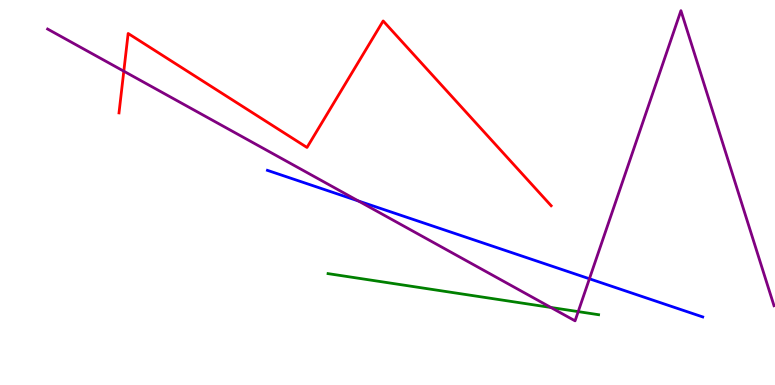[{'lines': ['blue', 'red'], 'intersections': []}, {'lines': ['green', 'red'], 'intersections': []}, {'lines': ['purple', 'red'], 'intersections': [{'x': 1.6, 'y': 8.15}]}, {'lines': ['blue', 'green'], 'intersections': []}, {'lines': ['blue', 'purple'], 'intersections': [{'x': 4.62, 'y': 4.78}, {'x': 7.61, 'y': 2.76}]}, {'lines': ['green', 'purple'], 'intersections': [{'x': 7.11, 'y': 2.01}, {'x': 7.46, 'y': 1.91}]}]